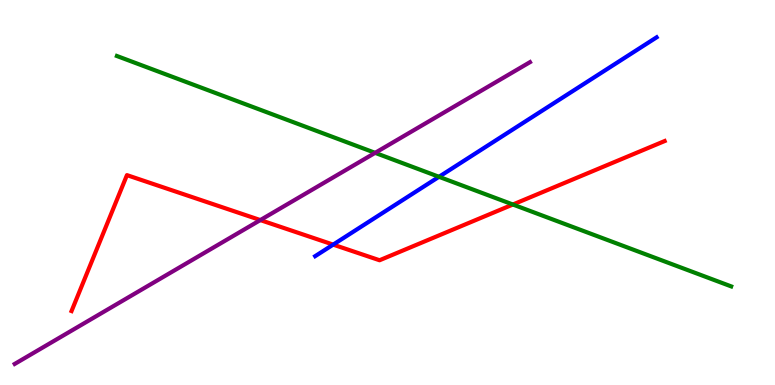[{'lines': ['blue', 'red'], 'intersections': [{'x': 4.3, 'y': 3.65}]}, {'lines': ['green', 'red'], 'intersections': [{'x': 6.62, 'y': 4.69}]}, {'lines': ['purple', 'red'], 'intersections': [{'x': 3.36, 'y': 4.28}]}, {'lines': ['blue', 'green'], 'intersections': [{'x': 5.66, 'y': 5.41}]}, {'lines': ['blue', 'purple'], 'intersections': []}, {'lines': ['green', 'purple'], 'intersections': [{'x': 4.84, 'y': 6.03}]}]